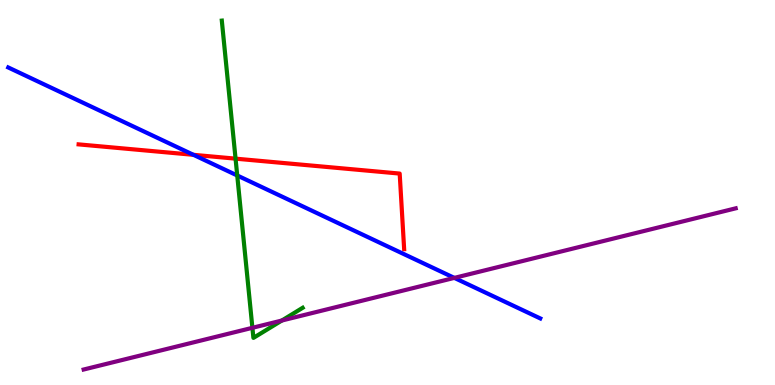[{'lines': ['blue', 'red'], 'intersections': [{'x': 2.5, 'y': 5.98}]}, {'lines': ['green', 'red'], 'intersections': [{'x': 3.04, 'y': 5.88}]}, {'lines': ['purple', 'red'], 'intersections': []}, {'lines': ['blue', 'green'], 'intersections': [{'x': 3.06, 'y': 5.44}]}, {'lines': ['blue', 'purple'], 'intersections': [{'x': 5.86, 'y': 2.78}]}, {'lines': ['green', 'purple'], 'intersections': [{'x': 3.26, 'y': 1.49}, {'x': 3.64, 'y': 1.67}]}]